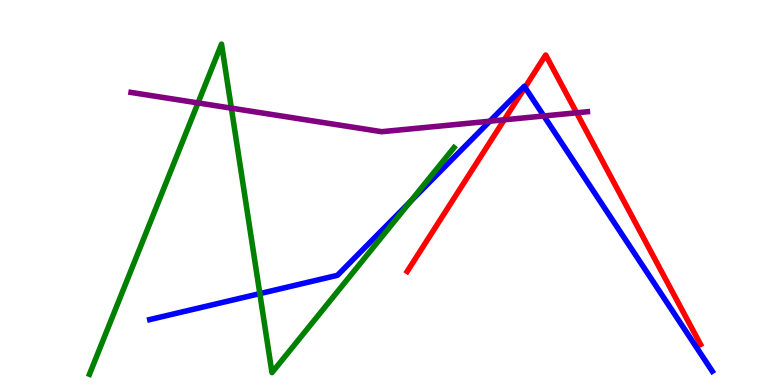[{'lines': ['blue', 'red'], 'intersections': [{'x': 6.77, 'y': 7.73}]}, {'lines': ['green', 'red'], 'intersections': []}, {'lines': ['purple', 'red'], 'intersections': [{'x': 6.51, 'y': 6.89}, {'x': 7.44, 'y': 7.07}]}, {'lines': ['blue', 'green'], 'intersections': [{'x': 3.35, 'y': 2.37}, {'x': 5.29, 'y': 4.76}]}, {'lines': ['blue', 'purple'], 'intersections': [{'x': 6.32, 'y': 6.85}, {'x': 7.02, 'y': 6.99}]}, {'lines': ['green', 'purple'], 'intersections': [{'x': 2.55, 'y': 7.33}, {'x': 2.99, 'y': 7.19}]}]